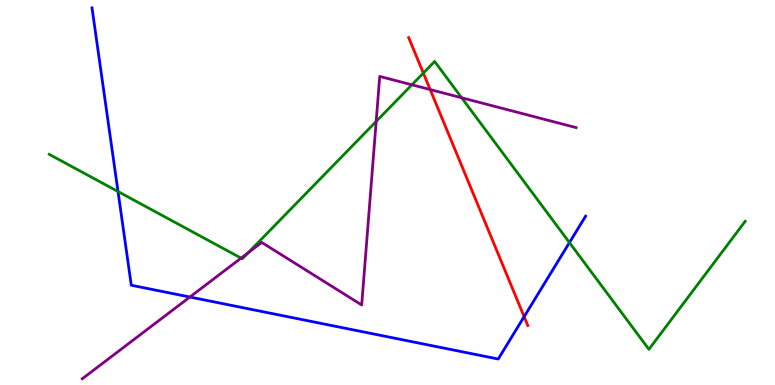[{'lines': ['blue', 'red'], 'intersections': [{'x': 6.76, 'y': 1.77}]}, {'lines': ['green', 'red'], 'intersections': [{'x': 5.46, 'y': 8.1}]}, {'lines': ['purple', 'red'], 'intersections': [{'x': 5.55, 'y': 7.67}]}, {'lines': ['blue', 'green'], 'intersections': [{'x': 1.52, 'y': 5.02}, {'x': 7.35, 'y': 3.7}]}, {'lines': ['blue', 'purple'], 'intersections': [{'x': 2.45, 'y': 2.29}]}, {'lines': ['green', 'purple'], 'intersections': [{'x': 3.11, 'y': 3.3}, {'x': 3.2, 'y': 3.44}, {'x': 4.85, 'y': 6.85}, {'x': 5.31, 'y': 7.8}, {'x': 5.96, 'y': 7.46}]}]